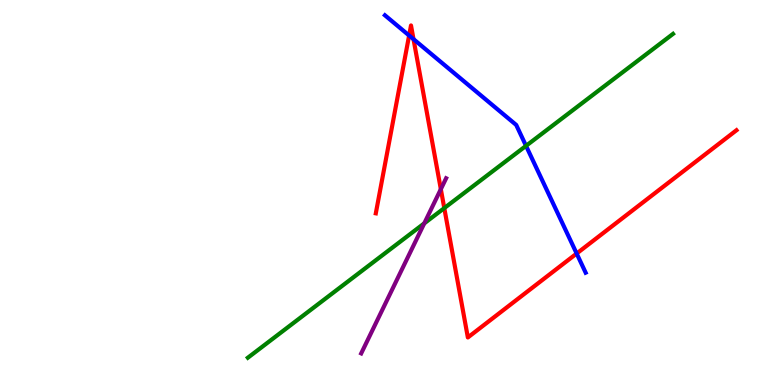[{'lines': ['blue', 'red'], 'intersections': [{'x': 5.28, 'y': 9.08}, {'x': 5.34, 'y': 8.98}, {'x': 7.44, 'y': 3.41}]}, {'lines': ['green', 'red'], 'intersections': [{'x': 5.73, 'y': 4.59}]}, {'lines': ['purple', 'red'], 'intersections': [{'x': 5.69, 'y': 5.09}]}, {'lines': ['blue', 'green'], 'intersections': [{'x': 6.79, 'y': 6.21}]}, {'lines': ['blue', 'purple'], 'intersections': []}, {'lines': ['green', 'purple'], 'intersections': [{'x': 5.47, 'y': 4.2}]}]